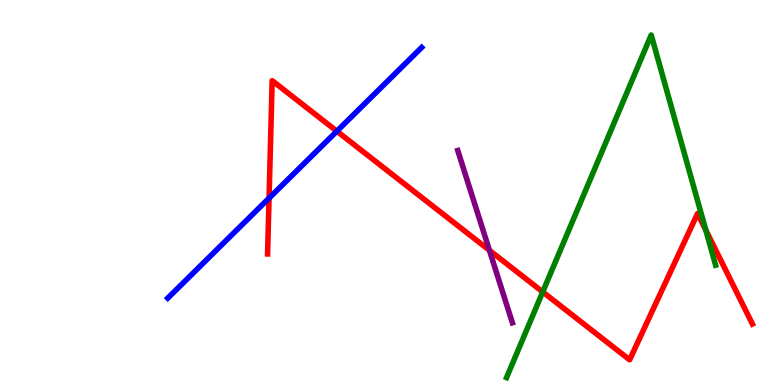[{'lines': ['blue', 'red'], 'intersections': [{'x': 3.47, 'y': 4.85}, {'x': 4.35, 'y': 6.59}]}, {'lines': ['green', 'red'], 'intersections': [{'x': 7.0, 'y': 2.42}, {'x': 9.11, 'y': 4.02}]}, {'lines': ['purple', 'red'], 'intersections': [{'x': 6.32, 'y': 3.5}]}, {'lines': ['blue', 'green'], 'intersections': []}, {'lines': ['blue', 'purple'], 'intersections': []}, {'lines': ['green', 'purple'], 'intersections': []}]